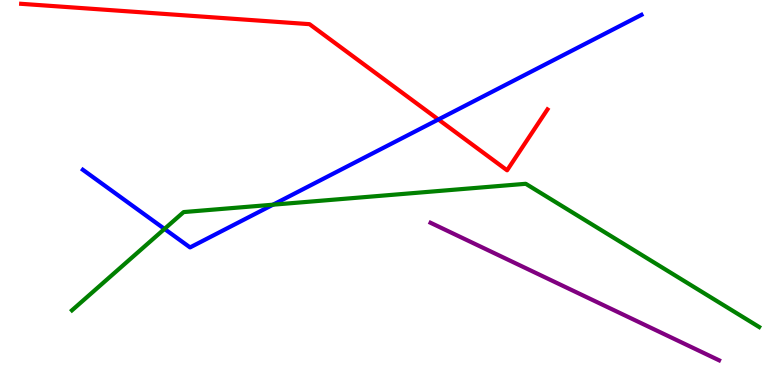[{'lines': ['blue', 'red'], 'intersections': [{'x': 5.66, 'y': 6.9}]}, {'lines': ['green', 'red'], 'intersections': []}, {'lines': ['purple', 'red'], 'intersections': []}, {'lines': ['blue', 'green'], 'intersections': [{'x': 2.12, 'y': 4.05}, {'x': 3.52, 'y': 4.68}]}, {'lines': ['blue', 'purple'], 'intersections': []}, {'lines': ['green', 'purple'], 'intersections': []}]